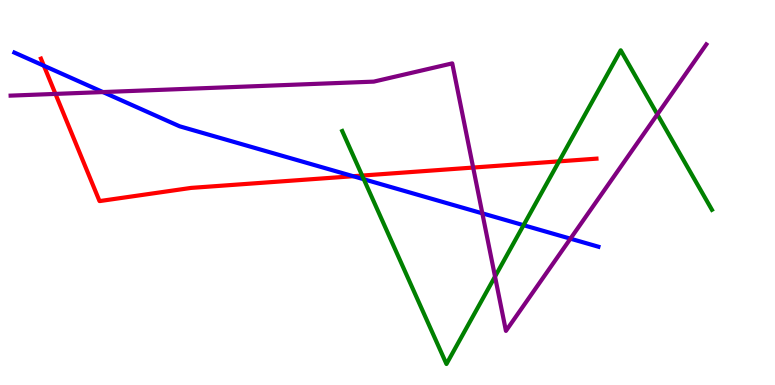[{'lines': ['blue', 'red'], 'intersections': [{'x': 0.566, 'y': 8.29}, {'x': 4.56, 'y': 5.42}]}, {'lines': ['green', 'red'], 'intersections': [{'x': 4.67, 'y': 5.44}, {'x': 7.21, 'y': 5.81}]}, {'lines': ['purple', 'red'], 'intersections': [{'x': 0.716, 'y': 7.56}, {'x': 6.11, 'y': 5.65}]}, {'lines': ['blue', 'green'], 'intersections': [{'x': 4.69, 'y': 5.34}, {'x': 6.76, 'y': 4.15}]}, {'lines': ['blue', 'purple'], 'intersections': [{'x': 1.33, 'y': 7.61}, {'x': 6.22, 'y': 4.46}, {'x': 7.36, 'y': 3.8}]}, {'lines': ['green', 'purple'], 'intersections': [{'x': 6.39, 'y': 2.82}, {'x': 8.48, 'y': 7.03}]}]